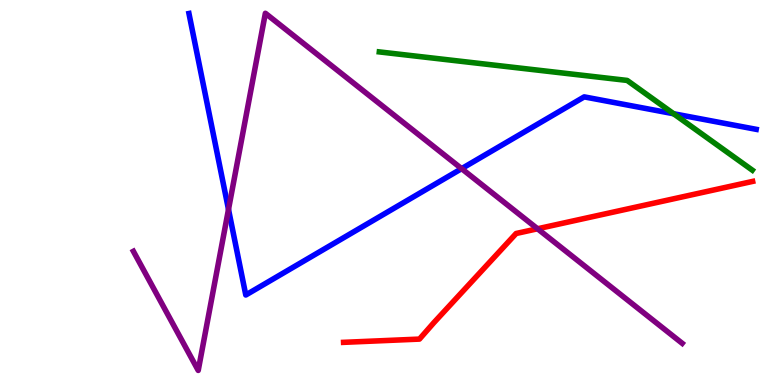[{'lines': ['blue', 'red'], 'intersections': []}, {'lines': ['green', 'red'], 'intersections': []}, {'lines': ['purple', 'red'], 'intersections': [{'x': 6.94, 'y': 4.06}]}, {'lines': ['blue', 'green'], 'intersections': [{'x': 8.69, 'y': 7.05}]}, {'lines': ['blue', 'purple'], 'intersections': [{'x': 2.95, 'y': 4.56}, {'x': 5.96, 'y': 5.62}]}, {'lines': ['green', 'purple'], 'intersections': []}]